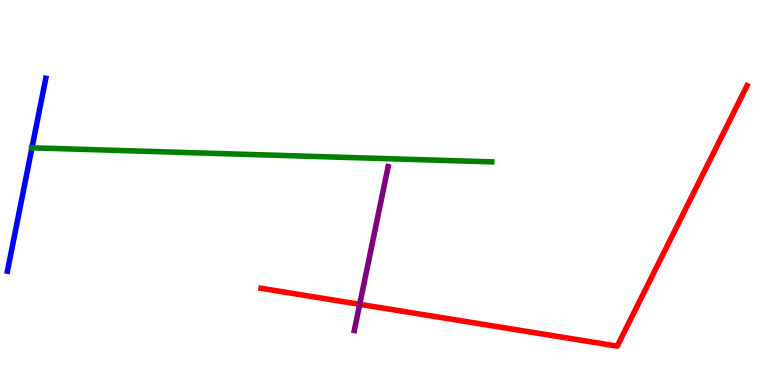[{'lines': ['blue', 'red'], 'intersections': []}, {'lines': ['green', 'red'], 'intersections': []}, {'lines': ['purple', 'red'], 'intersections': [{'x': 4.64, 'y': 2.1}]}, {'lines': ['blue', 'green'], 'intersections': [{'x': 0.412, 'y': 6.16}]}, {'lines': ['blue', 'purple'], 'intersections': []}, {'lines': ['green', 'purple'], 'intersections': []}]